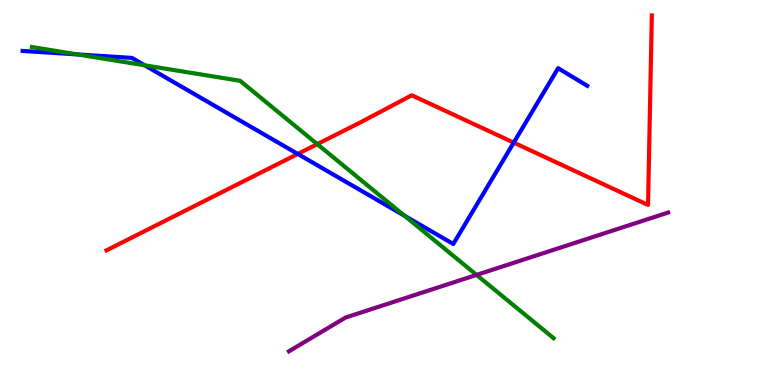[{'lines': ['blue', 'red'], 'intersections': [{'x': 3.84, 'y': 6.0}, {'x': 6.63, 'y': 6.3}]}, {'lines': ['green', 'red'], 'intersections': [{'x': 4.09, 'y': 6.26}]}, {'lines': ['purple', 'red'], 'intersections': []}, {'lines': ['blue', 'green'], 'intersections': [{'x': 1.0, 'y': 8.59}, {'x': 1.87, 'y': 8.3}, {'x': 5.22, 'y': 4.4}]}, {'lines': ['blue', 'purple'], 'intersections': []}, {'lines': ['green', 'purple'], 'intersections': [{'x': 6.15, 'y': 2.86}]}]